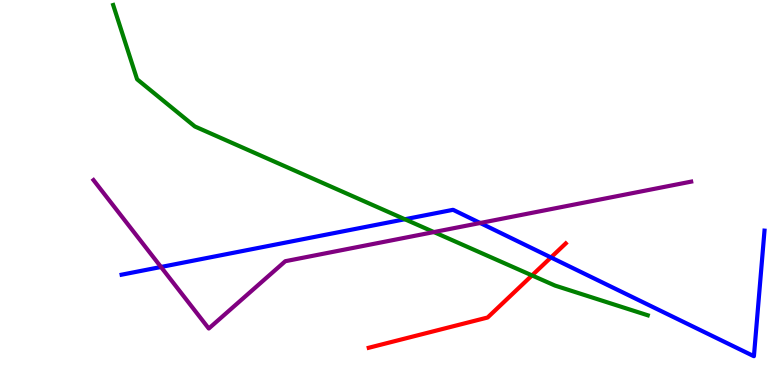[{'lines': ['blue', 'red'], 'intersections': [{'x': 7.11, 'y': 3.31}]}, {'lines': ['green', 'red'], 'intersections': [{'x': 6.86, 'y': 2.85}]}, {'lines': ['purple', 'red'], 'intersections': []}, {'lines': ['blue', 'green'], 'intersections': [{'x': 5.22, 'y': 4.31}]}, {'lines': ['blue', 'purple'], 'intersections': [{'x': 2.08, 'y': 3.07}, {'x': 6.2, 'y': 4.21}]}, {'lines': ['green', 'purple'], 'intersections': [{'x': 5.6, 'y': 3.97}]}]